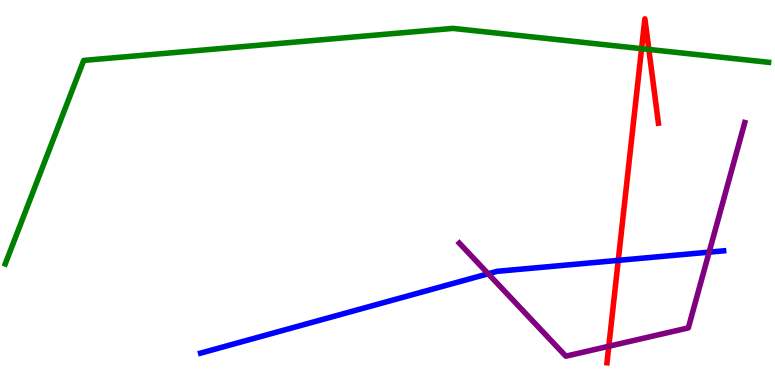[{'lines': ['blue', 'red'], 'intersections': [{'x': 7.98, 'y': 3.24}]}, {'lines': ['green', 'red'], 'intersections': [{'x': 8.28, 'y': 8.74}, {'x': 8.37, 'y': 8.72}]}, {'lines': ['purple', 'red'], 'intersections': [{'x': 7.86, 'y': 1.01}]}, {'lines': ['blue', 'green'], 'intersections': []}, {'lines': ['blue', 'purple'], 'intersections': [{'x': 6.3, 'y': 2.89}, {'x': 9.15, 'y': 3.45}]}, {'lines': ['green', 'purple'], 'intersections': []}]